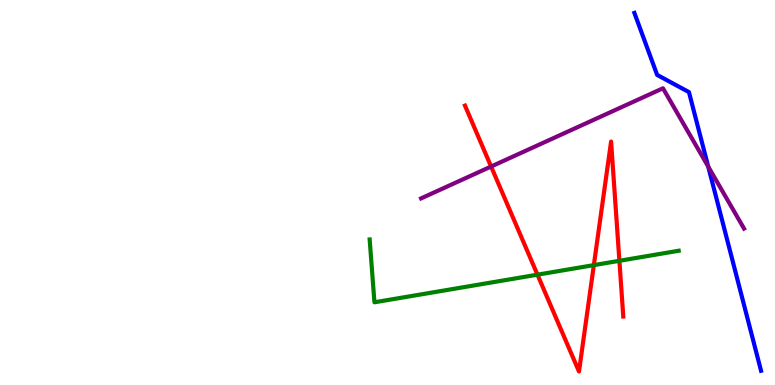[{'lines': ['blue', 'red'], 'intersections': []}, {'lines': ['green', 'red'], 'intersections': [{'x': 6.94, 'y': 2.87}, {'x': 7.66, 'y': 3.11}, {'x': 7.99, 'y': 3.23}]}, {'lines': ['purple', 'red'], 'intersections': [{'x': 6.34, 'y': 5.67}]}, {'lines': ['blue', 'green'], 'intersections': []}, {'lines': ['blue', 'purple'], 'intersections': [{'x': 9.14, 'y': 5.67}]}, {'lines': ['green', 'purple'], 'intersections': []}]